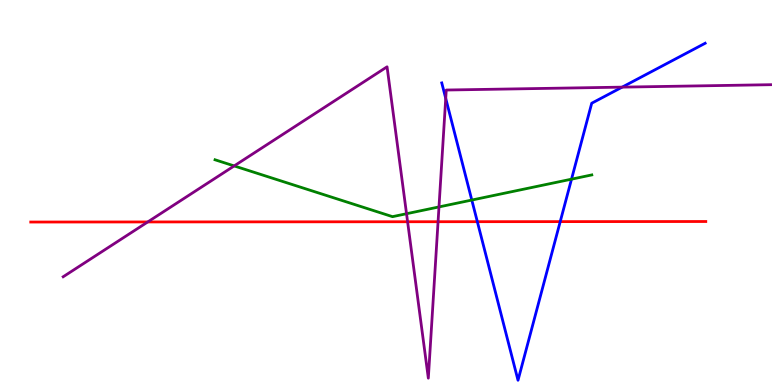[{'lines': ['blue', 'red'], 'intersections': [{'x': 6.16, 'y': 4.24}, {'x': 7.23, 'y': 4.24}]}, {'lines': ['green', 'red'], 'intersections': []}, {'lines': ['purple', 'red'], 'intersections': [{'x': 1.91, 'y': 4.24}, {'x': 5.26, 'y': 4.24}, {'x': 5.65, 'y': 4.24}]}, {'lines': ['blue', 'green'], 'intersections': [{'x': 6.09, 'y': 4.8}, {'x': 7.37, 'y': 5.35}]}, {'lines': ['blue', 'purple'], 'intersections': [{'x': 5.75, 'y': 7.44}, {'x': 8.03, 'y': 7.74}]}, {'lines': ['green', 'purple'], 'intersections': [{'x': 3.02, 'y': 5.69}, {'x': 5.25, 'y': 4.45}, {'x': 5.66, 'y': 4.63}]}]